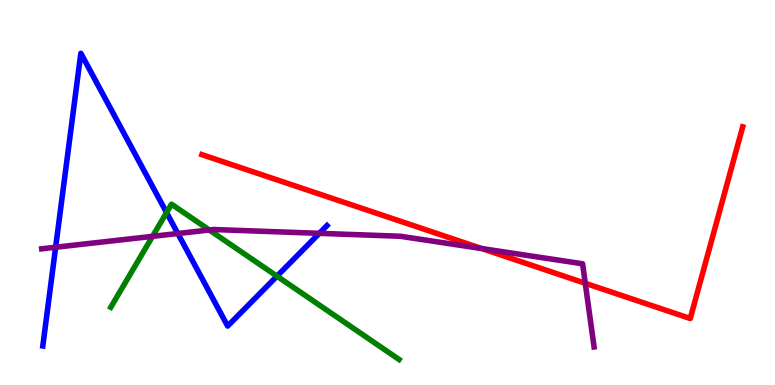[{'lines': ['blue', 'red'], 'intersections': []}, {'lines': ['green', 'red'], 'intersections': []}, {'lines': ['purple', 'red'], 'intersections': [{'x': 6.22, 'y': 3.54}, {'x': 7.55, 'y': 2.64}]}, {'lines': ['blue', 'green'], 'intersections': [{'x': 2.15, 'y': 4.48}, {'x': 3.57, 'y': 2.83}]}, {'lines': ['blue', 'purple'], 'intersections': [{'x': 0.718, 'y': 3.58}, {'x': 2.29, 'y': 3.93}, {'x': 4.12, 'y': 3.94}]}, {'lines': ['green', 'purple'], 'intersections': [{'x': 1.97, 'y': 3.86}, {'x': 2.7, 'y': 4.03}]}]